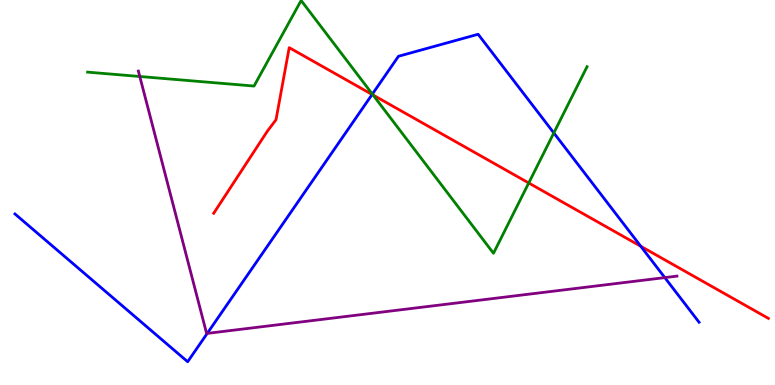[{'lines': ['blue', 'red'], 'intersections': [{'x': 4.8, 'y': 7.55}, {'x': 8.27, 'y': 3.6}]}, {'lines': ['green', 'red'], 'intersections': [{'x': 4.81, 'y': 7.53}, {'x': 6.82, 'y': 5.25}]}, {'lines': ['purple', 'red'], 'intersections': []}, {'lines': ['blue', 'green'], 'intersections': [{'x': 4.8, 'y': 7.56}, {'x': 7.15, 'y': 6.55}]}, {'lines': ['blue', 'purple'], 'intersections': [{'x': 2.67, 'y': 1.34}, {'x': 8.58, 'y': 2.79}]}, {'lines': ['green', 'purple'], 'intersections': [{'x': 1.8, 'y': 8.01}]}]